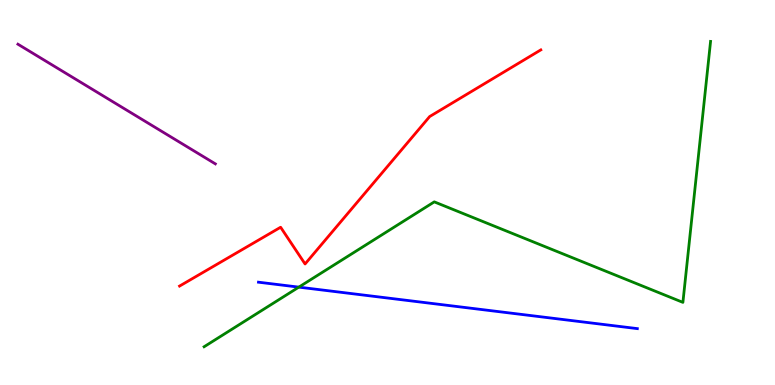[{'lines': ['blue', 'red'], 'intersections': []}, {'lines': ['green', 'red'], 'intersections': []}, {'lines': ['purple', 'red'], 'intersections': []}, {'lines': ['blue', 'green'], 'intersections': [{'x': 3.86, 'y': 2.54}]}, {'lines': ['blue', 'purple'], 'intersections': []}, {'lines': ['green', 'purple'], 'intersections': []}]